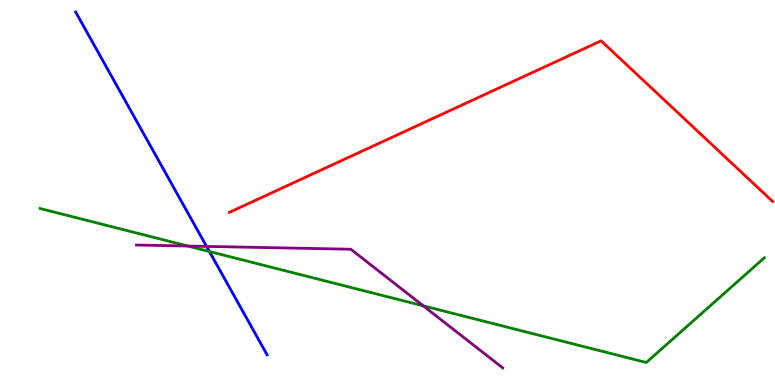[{'lines': ['blue', 'red'], 'intersections': []}, {'lines': ['green', 'red'], 'intersections': []}, {'lines': ['purple', 'red'], 'intersections': []}, {'lines': ['blue', 'green'], 'intersections': [{'x': 2.7, 'y': 3.47}]}, {'lines': ['blue', 'purple'], 'intersections': [{'x': 2.67, 'y': 3.6}]}, {'lines': ['green', 'purple'], 'intersections': [{'x': 2.42, 'y': 3.61}, {'x': 5.46, 'y': 2.06}]}]